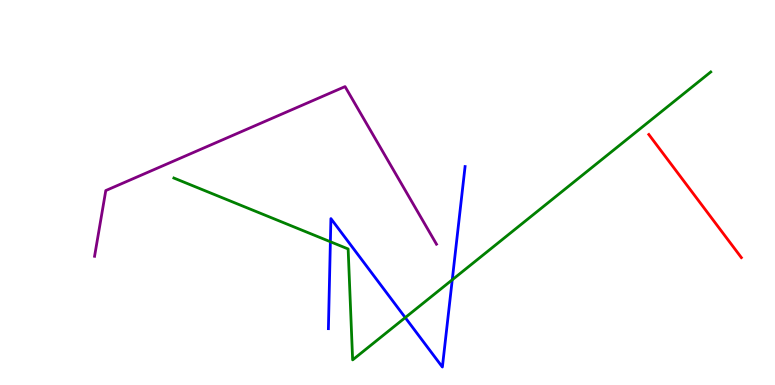[{'lines': ['blue', 'red'], 'intersections': []}, {'lines': ['green', 'red'], 'intersections': []}, {'lines': ['purple', 'red'], 'intersections': []}, {'lines': ['blue', 'green'], 'intersections': [{'x': 4.26, 'y': 3.72}, {'x': 5.23, 'y': 1.75}, {'x': 5.84, 'y': 2.73}]}, {'lines': ['blue', 'purple'], 'intersections': []}, {'lines': ['green', 'purple'], 'intersections': []}]